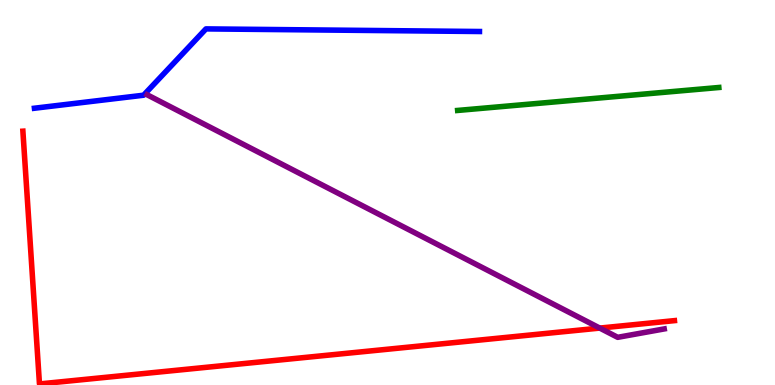[{'lines': ['blue', 'red'], 'intersections': []}, {'lines': ['green', 'red'], 'intersections': []}, {'lines': ['purple', 'red'], 'intersections': [{'x': 7.74, 'y': 1.48}]}, {'lines': ['blue', 'green'], 'intersections': []}, {'lines': ['blue', 'purple'], 'intersections': []}, {'lines': ['green', 'purple'], 'intersections': []}]